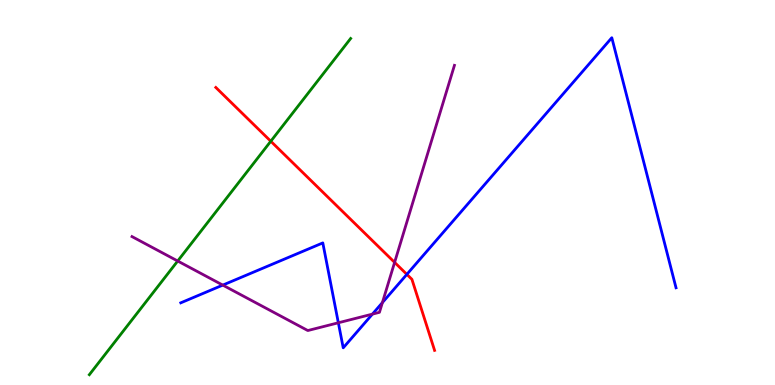[{'lines': ['blue', 'red'], 'intersections': [{'x': 5.25, 'y': 2.87}]}, {'lines': ['green', 'red'], 'intersections': [{'x': 3.49, 'y': 6.33}]}, {'lines': ['purple', 'red'], 'intersections': [{'x': 5.09, 'y': 3.18}]}, {'lines': ['blue', 'green'], 'intersections': []}, {'lines': ['blue', 'purple'], 'intersections': [{'x': 2.87, 'y': 2.59}, {'x': 4.37, 'y': 1.62}, {'x': 4.81, 'y': 1.84}, {'x': 4.93, 'y': 2.14}]}, {'lines': ['green', 'purple'], 'intersections': [{'x': 2.29, 'y': 3.22}]}]